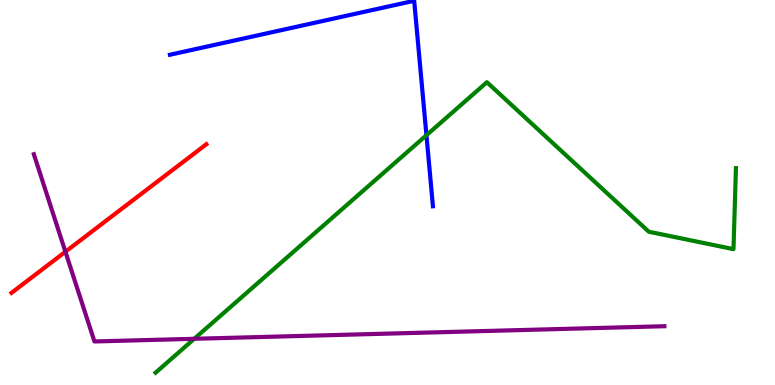[{'lines': ['blue', 'red'], 'intersections': []}, {'lines': ['green', 'red'], 'intersections': []}, {'lines': ['purple', 'red'], 'intersections': [{'x': 0.844, 'y': 3.46}]}, {'lines': ['blue', 'green'], 'intersections': [{'x': 5.5, 'y': 6.49}]}, {'lines': ['blue', 'purple'], 'intersections': []}, {'lines': ['green', 'purple'], 'intersections': [{'x': 2.51, 'y': 1.2}]}]